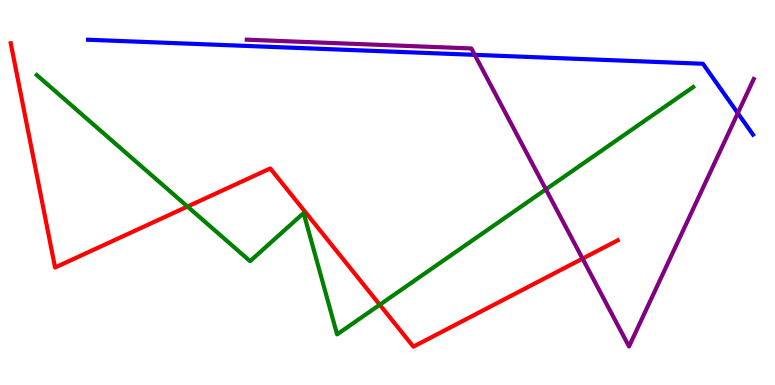[{'lines': ['blue', 'red'], 'intersections': []}, {'lines': ['green', 'red'], 'intersections': [{'x': 2.42, 'y': 4.64}, {'x': 4.9, 'y': 2.08}]}, {'lines': ['purple', 'red'], 'intersections': [{'x': 7.52, 'y': 3.28}]}, {'lines': ['blue', 'green'], 'intersections': []}, {'lines': ['blue', 'purple'], 'intersections': [{'x': 6.13, 'y': 8.58}, {'x': 9.52, 'y': 7.06}]}, {'lines': ['green', 'purple'], 'intersections': [{'x': 7.04, 'y': 5.08}]}]